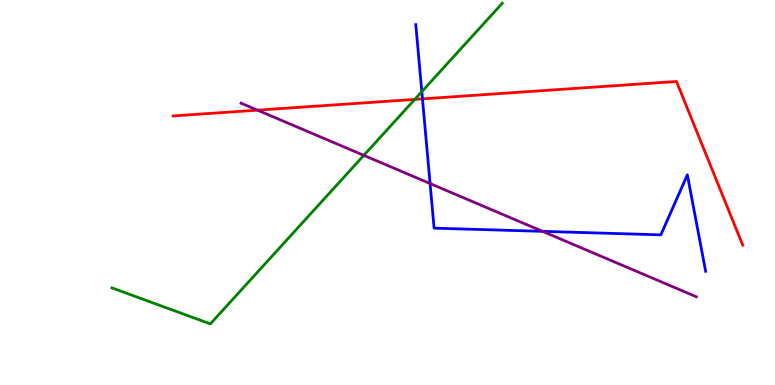[{'lines': ['blue', 'red'], 'intersections': [{'x': 5.45, 'y': 7.43}]}, {'lines': ['green', 'red'], 'intersections': [{'x': 5.35, 'y': 7.42}]}, {'lines': ['purple', 'red'], 'intersections': [{'x': 3.32, 'y': 7.14}]}, {'lines': ['blue', 'green'], 'intersections': [{'x': 5.44, 'y': 7.62}]}, {'lines': ['blue', 'purple'], 'intersections': [{'x': 5.55, 'y': 5.23}, {'x': 7.0, 'y': 3.99}]}, {'lines': ['green', 'purple'], 'intersections': [{'x': 4.69, 'y': 5.96}]}]